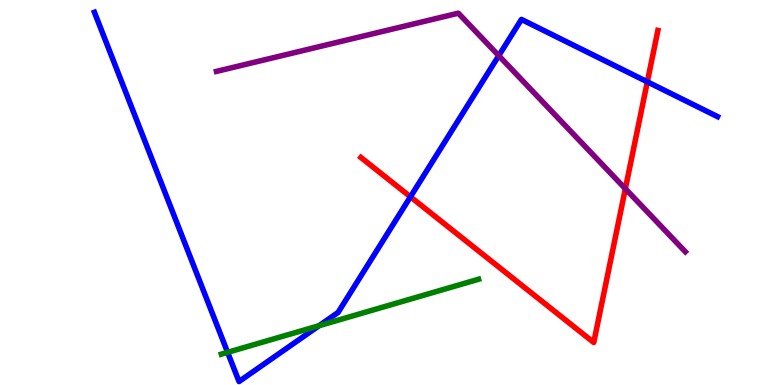[{'lines': ['blue', 'red'], 'intersections': [{'x': 5.3, 'y': 4.89}, {'x': 8.35, 'y': 7.87}]}, {'lines': ['green', 'red'], 'intersections': []}, {'lines': ['purple', 'red'], 'intersections': [{'x': 8.07, 'y': 5.1}]}, {'lines': ['blue', 'green'], 'intersections': [{'x': 2.94, 'y': 0.848}, {'x': 4.12, 'y': 1.54}]}, {'lines': ['blue', 'purple'], 'intersections': [{'x': 6.44, 'y': 8.55}]}, {'lines': ['green', 'purple'], 'intersections': []}]